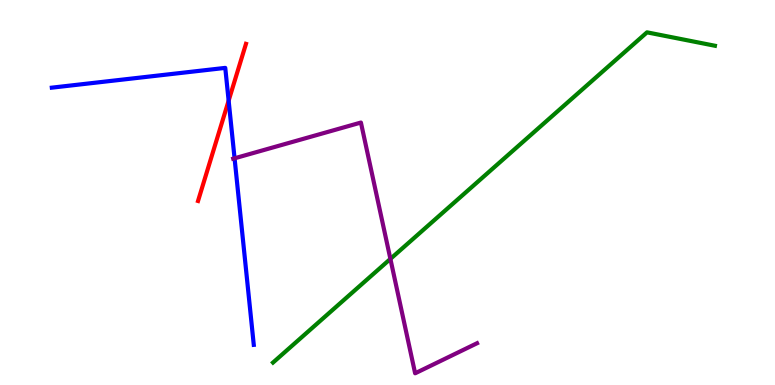[{'lines': ['blue', 'red'], 'intersections': [{'x': 2.95, 'y': 7.39}]}, {'lines': ['green', 'red'], 'intersections': []}, {'lines': ['purple', 'red'], 'intersections': []}, {'lines': ['blue', 'green'], 'intersections': []}, {'lines': ['blue', 'purple'], 'intersections': [{'x': 3.03, 'y': 5.89}]}, {'lines': ['green', 'purple'], 'intersections': [{'x': 5.04, 'y': 3.28}]}]